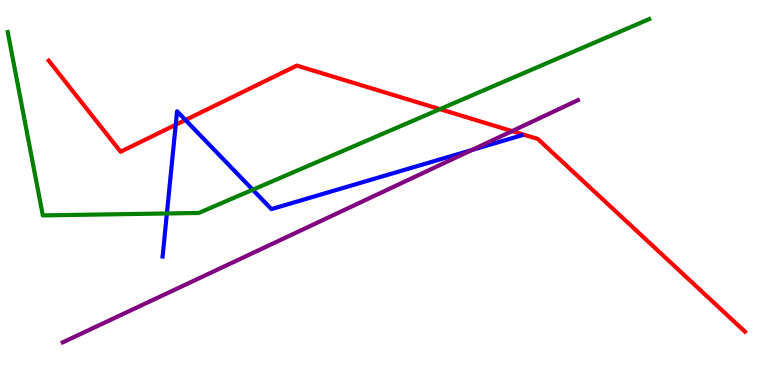[{'lines': ['blue', 'red'], 'intersections': [{'x': 2.27, 'y': 6.76}, {'x': 2.39, 'y': 6.88}]}, {'lines': ['green', 'red'], 'intersections': [{'x': 5.68, 'y': 7.16}]}, {'lines': ['purple', 'red'], 'intersections': [{'x': 6.61, 'y': 6.59}]}, {'lines': ['blue', 'green'], 'intersections': [{'x': 2.15, 'y': 4.46}, {'x': 3.26, 'y': 5.07}]}, {'lines': ['blue', 'purple'], 'intersections': [{'x': 6.09, 'y': 6.1}]}, {'lines': ['green', 'purple'], 'intersections': []}]